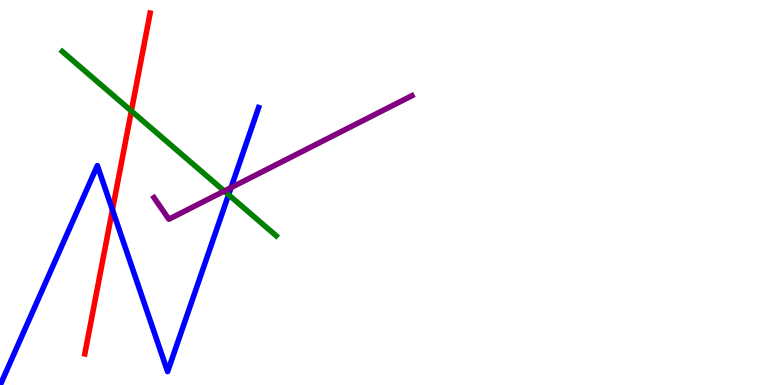[{'lines': ['blue', 'red'], 'intersections': [{'x': 1.45, 'y': 4.55}]}, {'lines': ['green', 'red'], 'intersections': [{'x': 1.7, 'y': 7.12}]}, {'lines': ['purple', 'red'], 'intersections': []}, {'lines': ['blue', 'green'], 'intersections': [{'x': 2.95, 'y': 4.94}]}, {'lines': ['blue', 'purple'], 'intersections': [{'x': 2.98, 'y': 5.13}]}, {'lines': ['green', 'purple'], 'intersections': [{'x': 2.89, 'y': 5.04}]}]